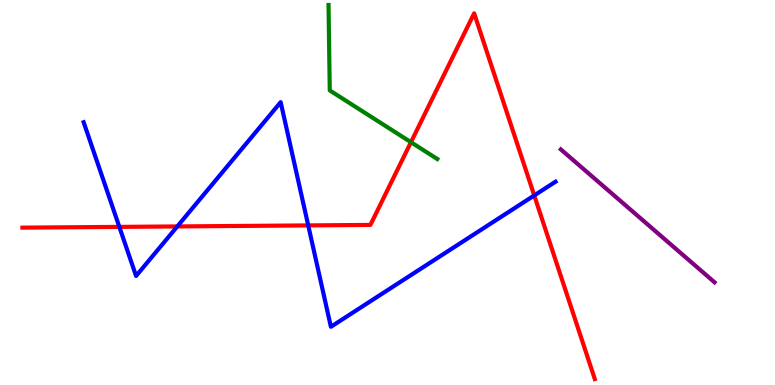[{'lines': ['blue', 'red'], 'intersections': [{'x': 1.54, 'y': 4.11}, {'x': 2.29, 'y': 4.12}, {'x': 3.98, 'y': 4.15}, {'x': 6.89, 'y': 4.92}]}, {'lines': ['green', 'red'], 'intersections': [{'x': 5.3, 'y': 6.31}]}, {'lines': ['purple', 'red'], 'intersections': []}, {'lines': ['blue', 'green'], 'intersections': []}, {'lines': ['blue', 'purple'], 'intersections': []}, {'lines': ['green', 'purple'], 'intersections': []}]